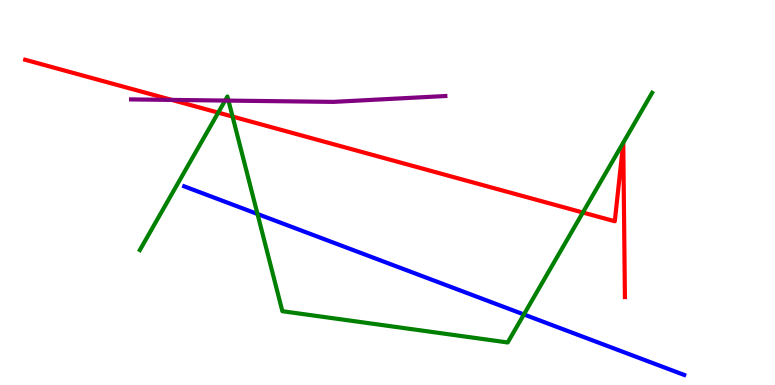[{'lines': ['blue', 'red'], 'intersections': []}, {'lines': ['green', 'red'], 'intersections': [{'x': 2.82, 'y': 7.07}, {'x': 3.0, 'y': 6.97}, {'x': 7.52, 'y': 4.48}]}, {'lines': ['purple', 'red'], 'intersections': [{'x': 2.22, 'y': 7.4}]}, {'lines': ['blue', 'green'], 'intersections': [{'x': 3.32, 'y': 4.44}, {'x': 6.76, 'y': 1.83}]}, {'lines': ['blue', 'purple'], 'intersections': []}, {'lines': ['green', 'purple'], 'intersections': [{'x': 2.9, 'y': 7.39}, {'x': 2.95, 'y': 7.39}]}]